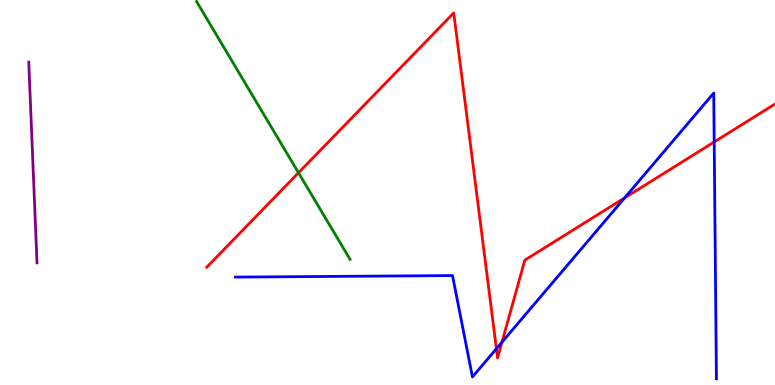[{'lines': ['blue', 'red'], 'intersections': [{'x': 6.41, 'y': 0.942}, {'x': 6.48, 'y': 1.11}, {'x': 8.06, 'y': 4.86}, {'x': 9.22, 'y': 6.31}]}, {'lines': ['green', 'red'], 'intersections': [{'x': 3.85, 'y': 5.51}]}, {'lines': ['purple', 'red'], 'intersections': []}, {'lines': ['blue', 'green'], 'intersections': []}, {'lines': ['blue', 'purple'], 'intersections': []}, {'lines': ['green', 'purple'], 'intersections': []}]